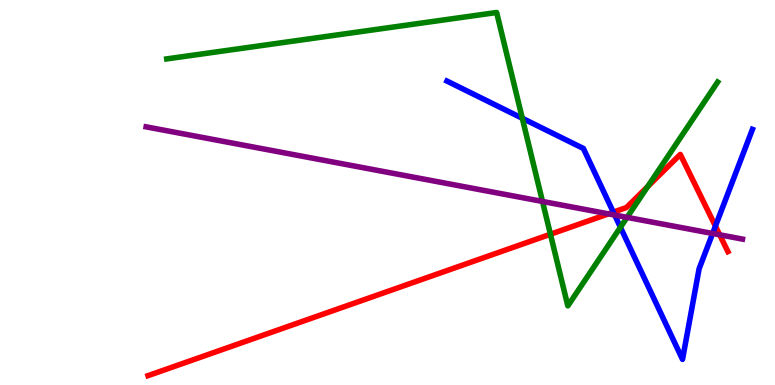[{'lines': ['blue', 'red'], 'intersections': [{'x': 7.91, 'y': 4.49}, {'x': 9.23, 'y': 4.13}]}, {'lines': ['green', 'red'], 'intersections': [{'x': 7.1, 'y': 3.92}, {'x': 8.36, 'y': 5.15}]}, {'lines': ['purple', 'red'], 'intersections': [{'x': 7.85, 'y': 4.45}, {'x': 9.29, 'y': 3.9}]}, {'lines': ['blue', 'green'], 'intersections': [{'x': 6.74, 'y': 6.93}, {'x': 8.01, 'y': 4.1}]}, {'lines': ['blue', 'purple'], 'intersections': [{'x': 7.93, 'y': 4.41}, {'x': 9.2, 'y': 3.94}]}, {'lines': ['green', 'purple'], 'intersections': [{'x': 7.0, 'y': 4.77}, {'x': 8.09, 'y': 4.35}]}]